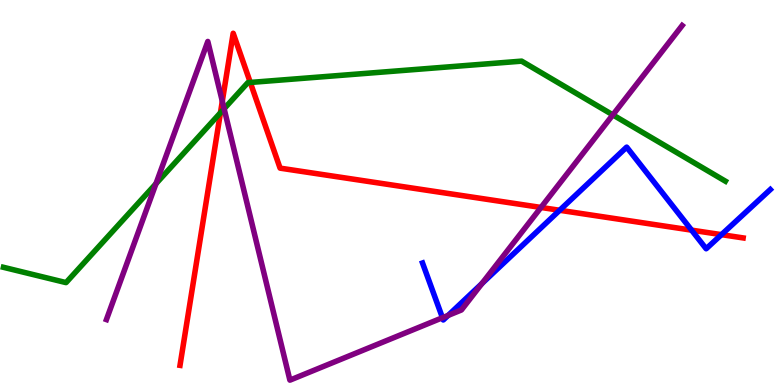[{'lines': ['blue', 'red'], 'intersections': [{'x': 7.22, 'y': 4.54}, {'x': 8.92, 'y': 4.02}, {'x': 9.31, 'y': 3.91}]}, {'lines': ['green', 'red'], 'intersections': [{'x': 2.84, 'y': 7.07}, {'x': 3.23, 'y': 7.86}]}, {'lines': ['purple', 'red'], 'intersections': [{'x': 2.87, 'y': 7.37}, {'x': 6.98, 'y': 4.61}]}, {'lines': ['blue', 'green'], 'intersections': []}, {'lines': ['blue', 'purple'], 'intersections': [{'x': 5.71, 'y': 1.75}, {'x': 5.78, 'y': 1.81}, {'x': 6.22, 'y': 2.63}]}, {'lines': ['green', 'purple'], 'intersections': [{'x': 2.01, 'y': 5.23}, {'x': 2.89, 'y': 7.18}, {'x': 7.91, 'y': 7.02}]}]